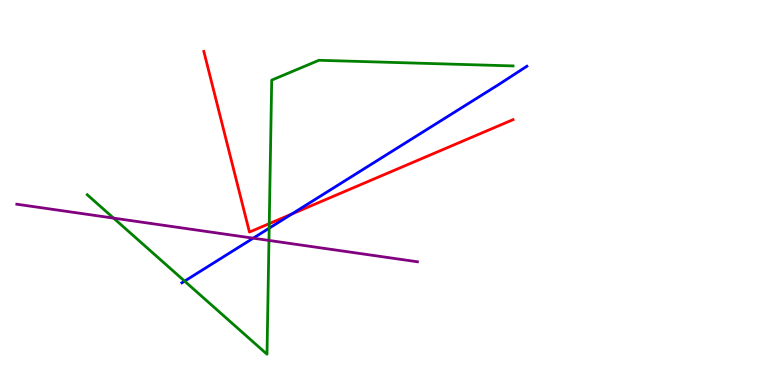[{'lines': ['blue', 'red'], 'intersections': [{'x': 3.77, 'y': 4.44}]}, {'lines': ['green', 'red'], 'intersections': [{'x': 3.47, 'y': 4.19}]}, {'lines': ['purple', 'red'], 'intersections': []}, {'lines': ['blue', 'green'], 'intersections': [{'x': 2.38, 'y': 2.7}, {'x': 3.47, 'y': 4.07}]}, {'lines': ['blue', 'purple'], 'intersections': [{'x': 3.27, 'y': 3.81}]}, {'lines': ['green', 'purple'], 'intersections': [{'x': 1.47, 'y': 4.33}, {'x': 3.47, 'y': 3.75}]}]